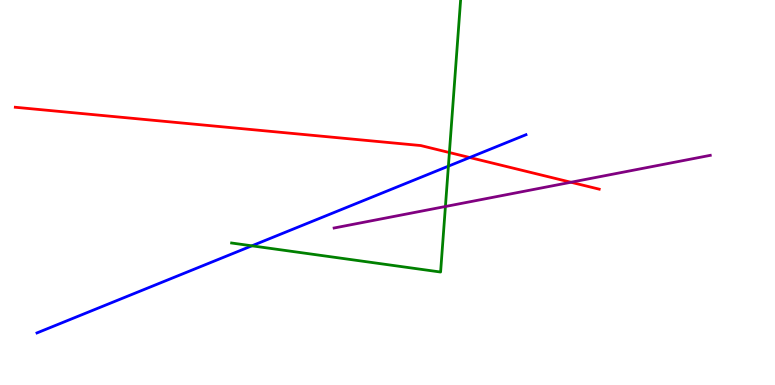[{'lines': ['blue', 'red'], 'intersections': [{'x': 6.06, 'y': 5.91}]}, {'lines': ['green', 'red'], 'intersections': [{'x': 5.8, 'y': 6.04}]}, {'lines': ['purple', 'red'], 'intersections': [{'x': 7.37, 'y': 5.27}]}, {'lines': ['blue', 'green'], 'intersections': [{'x': 3.25, 'y': 3.62}, {'x': 5.79, 'y': 5.68}]}, {'lines': ['blue', 'purple'], 'intersections': []}, {'lines': ['green', 'purple'], 'intersections': [{'x': 5.75, 'y': 4.64}]}]